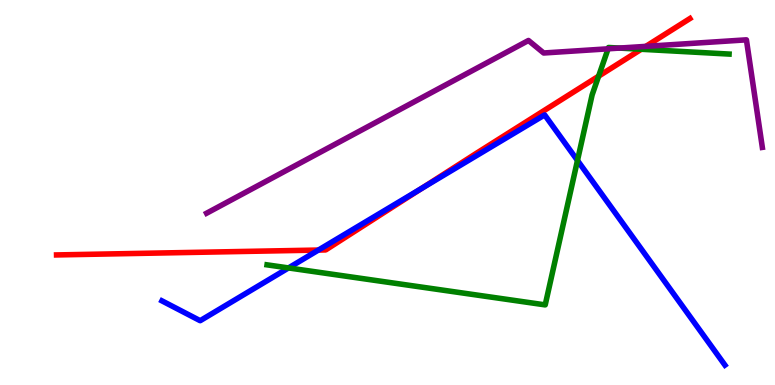[{'lines': ['blue', 'red'], 'intersections': [{'x': 4.11, 'y': 3.5}, {'x': 5.44, 'y': 5.11}]}, {'lines': ['green', 'red'], 'intersections': [{'x': 7.72, 'y': 8.02}, {'x': 8.27, 'y': 8.72}]}, {'lines': ['purple', 'red'], 'intersections': [{'x': 8.33, 'y': 8.8}]}, {'lines': ['blue', 'green'], 'intersections': [{'x': 3.72, 'y': 3.04}, {'x': 7.45, 'y': 5.83}]}, {'lines': ['blue', 'purple'], 'intersections': []}, {'lines': ['green', 'purple'], 'intersections': [{'x': 7.85, 'y': 8.73}, {'x': 7.99, 'y': 8.75}]}]